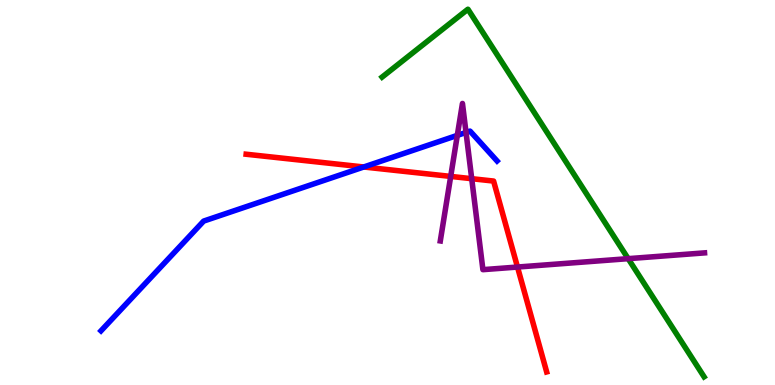[{'lines': ['blue', 'red'], 'intersections': [{'x': 4.69, 'y': 5.66}]}, {'lines': ['green', 'red'], 'intersections': []}, {'lines': ['purple', 'red'], 'intersections': [{'x': 5.82, 'y': 5.42}, {'x': 6.09, 'y': 5.36}, {'x': 6.68, 'y': 3.06}]}, {'lines': ['blue', 'green'], 'intersections': []}, {'lines': ['blue', 'purple'], 'intersections': [{'x': 5.9, 'y': 6.48}, {'x': 6.01, 'y': 6.56}]}, {'lines': ['green', 'purple'], 'intersections': [{'x': 8.11, 'y': 3.28}]}]